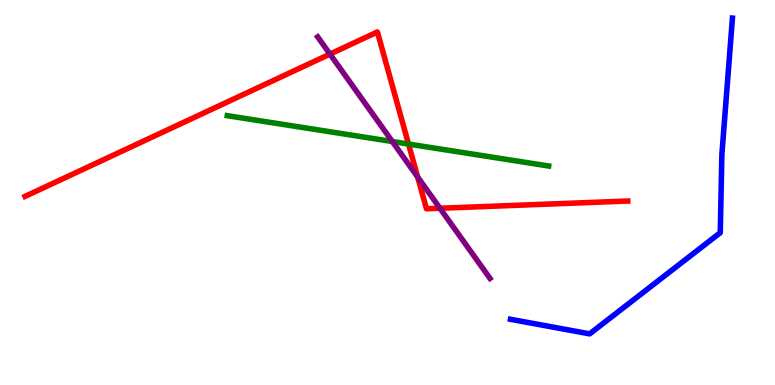[{'lines': ['blue', 'red'], 'intersections': []}, {'lines': ['green', 'red'], 'intersections': [{'x': 5.27, 'y': 6.26}]}, {'lines': ['purple', 'red'], 'intersections': [{'x': 4.26, 'y': 8.59}, {'x': 5.39, 'y': 5.4}, {'x': 5.68, 'y': 4.59}]}, {'lines': ['blue', 'green'], 'intersections': []}, {'lines': ['blue', 'purple'], 'intersections': []}, {'lines': ['green', 'purple'], 'intersections': [{'x': 5.06, 'y': 6.32}]}]